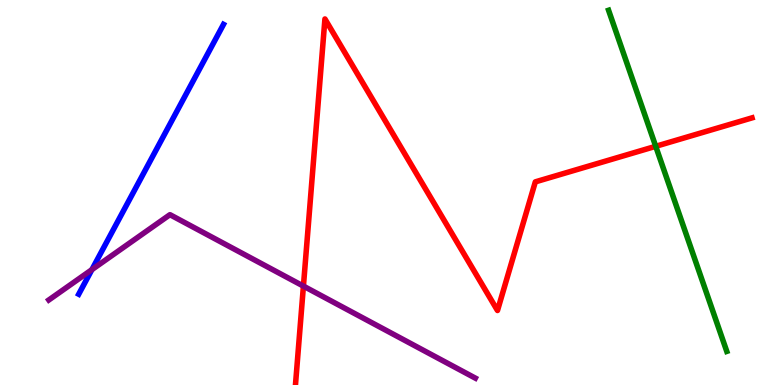[{'lines': ['blue', 'red'], 'intersections': []}, {'lines': ['green', 'red'], 'intersections': [{'x': 8.46, 'y': 6.2}]}, {'lines': ['purple', 'red'], 'intersections': [{'x': 3.92, 'y': 2.57}]}, {'lines': ['blue', 'green'], 'intersections': []}, {'lines': ['blue', 'purple'], 'intersections': [{'x': 1.19, 'y': 3.0}]}, {'lines': ['green', 'purple'], 'intersections': []}]